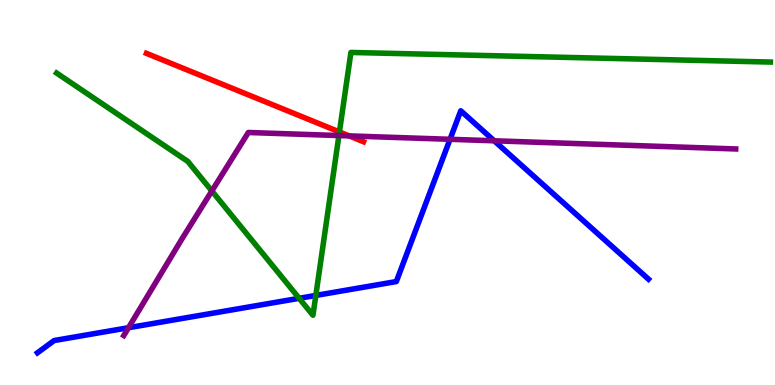[{'lines': ['blue', 'red'], 'intersections': []}, {'lines': ['green', 'red'], 'intersections': [{'x': 4.38, 'y': 6.57}]}, {'lines': ['purple', 'red'], 'intersections': [{'x': 4.51, 'y': 6.47}]}, {'lines': ['blue', 'green'], 'intersections': [{'x': 3.86, 'y': 2.25}, {'x': 4.08, 'y': 2.33}]}, {'lines': ['blue', 'purple'], 'intersections': [{'x': 1.66, 'y': 1.49}, {'x': 5.81, 'y': 6.38}, {'x': 6.38, 'y': 6.34}]}, {'lines': ['green', 'purple'], 'intersections': [{'x': 2.73, 'y': 5.04}, {'x': 4.37, 'y': 6.48}]}]